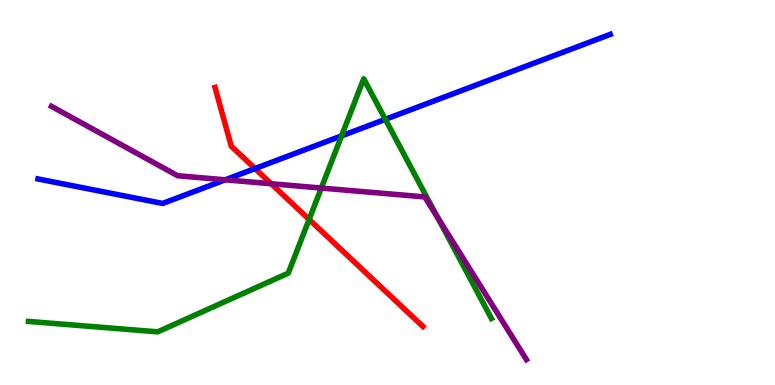[{'lines': ['blue', 'red'], 'intersections': [{'x': 3.29, 'y': 5.62}]}, {'lines': ['green', 'red'], 'intersections': [{'x': 3.99, 'y': 4.3}]}, {'lines': ['purple', 'red'], 'intersections': [{'x': 3.5, 'y': 5.23}]}, {'lines': ['blue', 'green'], 'intersections': [{'x': 4.41, 'y': 6.47}, {'x': 4.97, 'y': 6.9}]}, {'lines': ['blue', 'purple'], 'intersections': [{'x': 2.91, 'y': 5.33}]}, {'lines': ['green', 'purple'], 'intersections': [{'x': 4.15, 'y': 5.12}, {'x': 5.65, 'y': 4.35}]}]